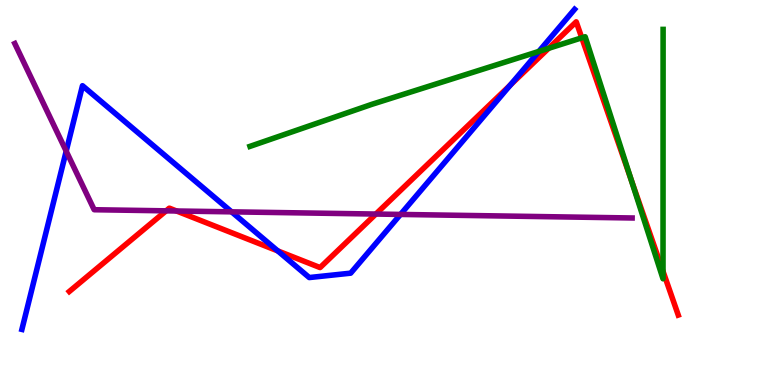[{'lines': ['blue', 'red'], 'intersections': [{'x': 3.58, 'y': 3.48}, {'x': 6.58, 'y': 7.79}]}, {'lines': ['green', 'red'], 'intersections': [{'x': 7.08, 'y': 8.74}, {'x': 7.51, 'y': 9.02}, {'x': 8.14, 'y': 5.34}, {'x': 8.56, 'y': 2.95}]}, {'lines': ['purple', 'red'], 'intersections': [{'x': 2.14, 'y': 4.52}, {'x': 2.28, 'y': 4.52}, {'x': 4.85, 'y': 4.44}]}, {'lines': ['blue', 'green'], 'intersections': [{'x': 6.95, 'y': 8.66}]}, {'lines': ['blue', 'purple'], 'intersections': [{'x': 0.854, 'y': 6.07}, {'x': 2.99, 'y': 4.5}, {'x': 5.17, 'y': 4.43}]}, {'lines': ['green', 'purple'], 'intersections': []}]